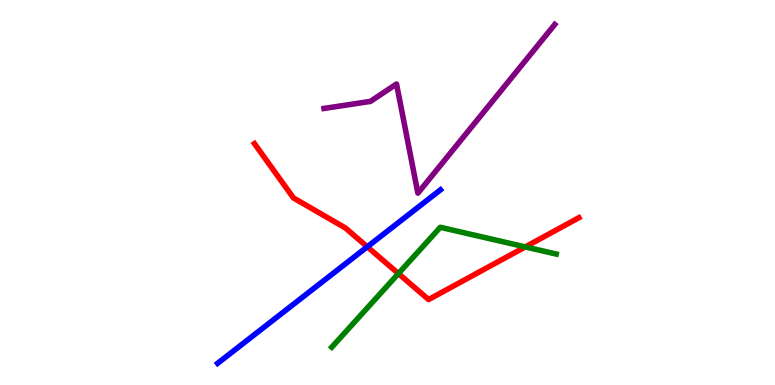[{'lines': ['blue', 'red'], 'intersections': [{'x': 4.74, 'y': 3.59}]}, {'lines': ['green', 'red'], 'intersections': [{'x': 5.14, 'y': 2.89}, {'x': 6.78, 'y': 3.59}]}, {'lines': ['purple', 'red'], 'intersections': []}, {'lines': ['blue', 'green'], 'intersections': []}, {'lines': ['blue', 'purple'], 'intersections': []}, {'lines': ['green', 'purple'], 'intersections': []}]